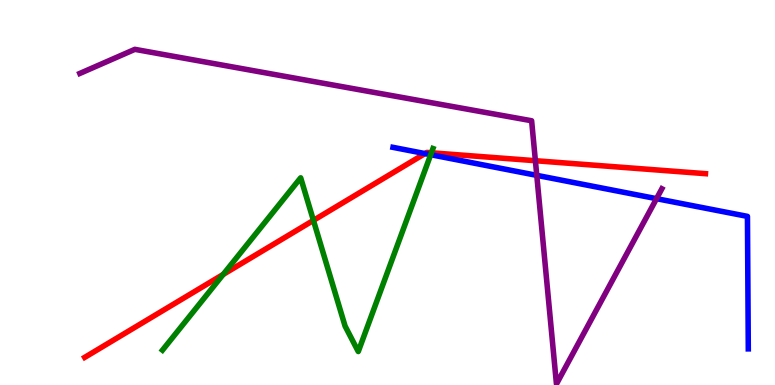[{'lines': ['blue', 'red'], 'intersections': [{'x': 5.48, 'y': 6.01}]}, {'lines': ['green', 'red'], 'intersections': [{'x': 2.88, 'y': 2.87}, {'x': 4.04, 'y': 4.28}, {'x': 5.57, 'y': 6.03}]}, {'lines': ['purple', 'red'], 'intersections': [{'x': 6.91, 'y': 5.83}]}, {'lines': ['blue', 'green'], 'intersections': [{'x': 5.56, 'y': 5.98}]}, {'lines': ['blue', 'purple'], 'intersections': [{'x': 6.93, 'y': 5.45}, {'x': 8.47, 'y': 4.84}]}, {'lines': ['green', 'purple'], 'intersections': []}]